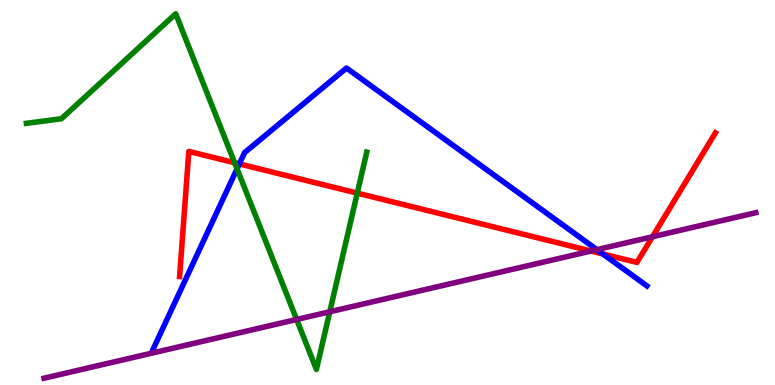[{'lines': ['blue', 'red'], 'intersections': [{'x': 3.09, 'y': 5.74}, {'x': 7.78, 'y': 3.4}]}, {'lines': ['green', 'red'], 'intersections': [{'x': 3.03, 'y': 5.77}, {'x': 4.61, 'y': 4.98}]}, {'lines': ['purple', 'red'], 'intersections': [{'x': 7.63, 'y': 3.48}, {'x': 8.42, 'y': 3.85}]}, {'lines': ['blue', 'green'], 'intersections': [{'x': 3.06, 'y': 5.61}]}, {'lines': ['blue', 'purple'], 'intersections': [{'x': 7.7, 'y': 3.52}]}, {'lines': ['green', 'purple'], 'intersections': [{'x': 3.83, 'y': 1.7}, {'x': 4.26, 'y': 1.9}]}]